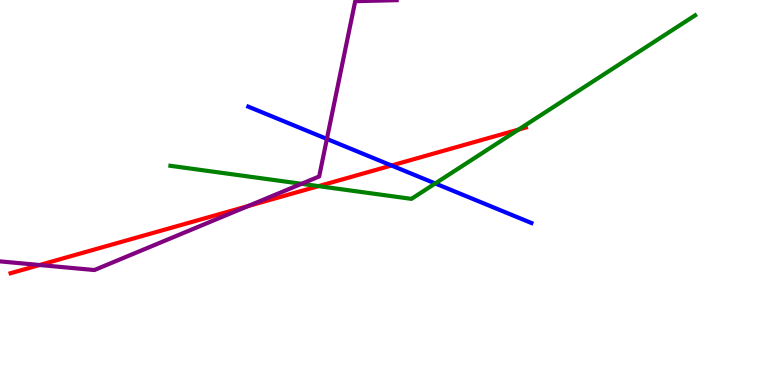[{'lines': ['blue', 'red'], 'intersections': [{'x': 5.05, 'y': 5.7}]}, {'lines': ['green', 'red'], 'intersections': [{'x': 4.11, 'y': 5.17}, {'x': 6.69, 'y': 6.63}]}, {'lines': ['purple', 'red'], 'intersections': [{'x': 0.511, 'y': 3.12}, {'x': 3.2, 'y': 4.65}]}, {'lines': ['blue', 'green'], 'intersections': [{'x': 5.62, 'y': 5.23}]}, {'lines': ['blue', 'purple'], 'intersections': [{'x': 4.22, 'y': 6.39}]}, {'lines': ['green', 'purple'], 'intersections': [{'x': 3.89, 'y': 5.23}]}]